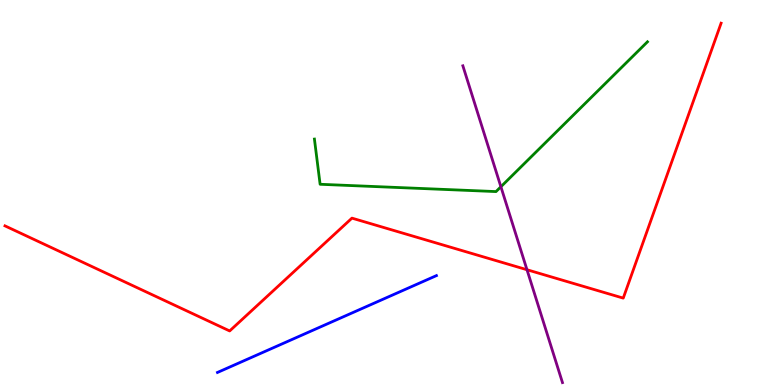[{'lines': ['blue', 'red'], 'intersections': []}, {'lines': ['green', 'red'], 'intersections': []}, {'lines': ['purple', 'red'], 'intersections': [{'x': 6.8, 'y': 2.99}]}, {'lines': ['blue', 'green'], 'intersections': []}, {'lines': ['blue', 'purple'], 'intersections': []}, {'lines': ['green', 'purple'], 'intersections': [{'x': 6.46, 'y': 5.15}]}]